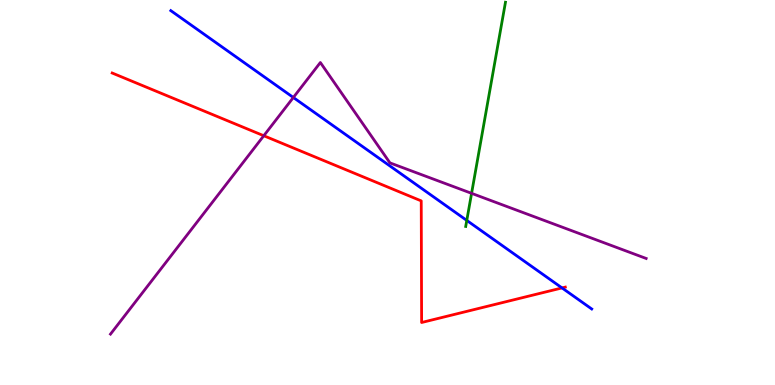[{'lines': ['blue', 'red'], 'intersections': [{'x': 7.25, 'y': 2.52}]}, {'lines': ['green', 'red'], 'intersections': []}, {'lines': ['purple', 'red'], 'intersections': [{'x': 3.4, 'y': 6.47}]}, {'lines': ['blue', 'green'], 'intersections': [{'x': 6.02, 'y': 4.27}]}, {'lines': ['blue', 'purple'], 'intersections': [{'x': 3.79, 'y': 7.47}]}, {'lines': ['green', 'purple'], 'intersections': [{'x': 6.08, 'y': 4.98}]}]